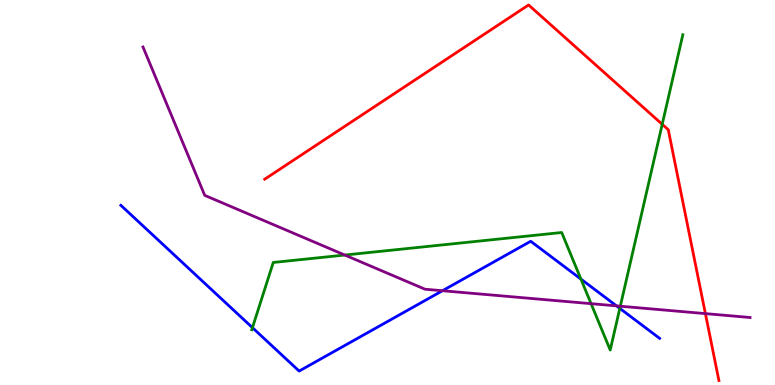[{'lines': ['blue', 'red'], 'intersections': []}, {'lines': ['green', 'red'], 'intersections': [{'x': 8.54, 'y': 6.77}]}, {'lines': ['purple', 'red'], 'intersections': [{'x': 9.1, 'y': 1.85}]}, {'lines': ['blue', 'green'], 'intersections': [{'x': 3.26, 'y': 1.49}, {'x': 7.5, 'y': 2.75}, {'x': 8.0, 'y': 1.99}]}, {'lines': ['blue', 'purple'], 'intersections': [{'x': 5.71, 'y': 2.45}, {'x': 7.95, 'y': 2.06}]}, {'lines': ['green', 'purple'], 'intersections': [{'x': 4.45, 'y': 3.38}, {'x': 7.63, 'y': 2.11}, {'x': 8.0, 'y': 2.05}]}]